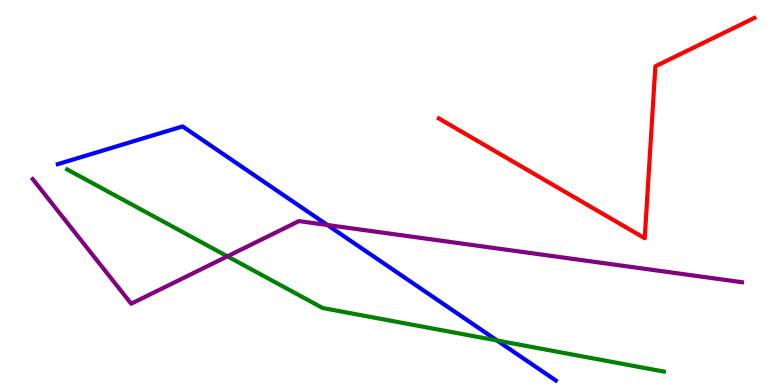[{'lines': ['blue', 'red'], 'intersections': []}, {'lines': ['green', 'red'], 'intersections': []}, {'lines': ['purple', 'red'], 'intersections': []}, {'lines': ['blue', 'green'], 'intersections': [{'x': 6.41, 'y': 1.16}]}, {'lines': ['blue', 'purple'], 'intersections': [{'x': 4.22, 'y': 4.16}]}, {'lines': ['green', 'purple'], 'intersections': [{'x': 2.93, 'y': 3.34}]}]